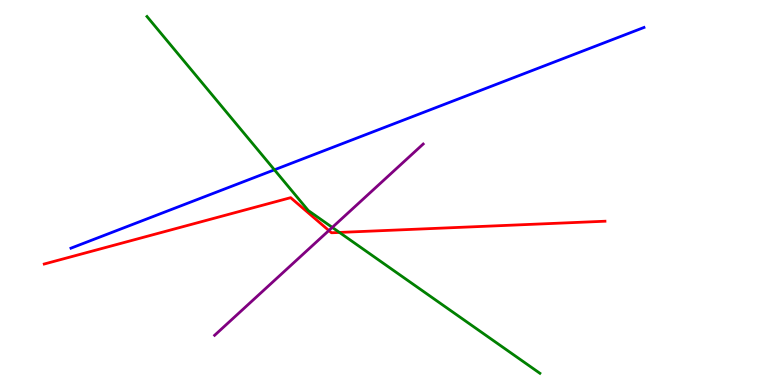[{'lines': ['blue', 'red'], 'intersections': []}, {'lines': ['green', 'red'], 'intersections': [{'x': 4.38, 'y': 3.96}]}, {'lines': ['purple', 'red'], 'intersections': [{'x': 4.24, 'y': 4.01}]}, {'lines': ['blue', 'green'], 'intersections': [{'x': 3.54, 'y': 5.59}]}, {'lines': ['blue', 'purple'], 'intersections': []}, {'lines': ['green', 'purple'], 'intersections': [{'x': 4.29, 'y': 4.09}]}]